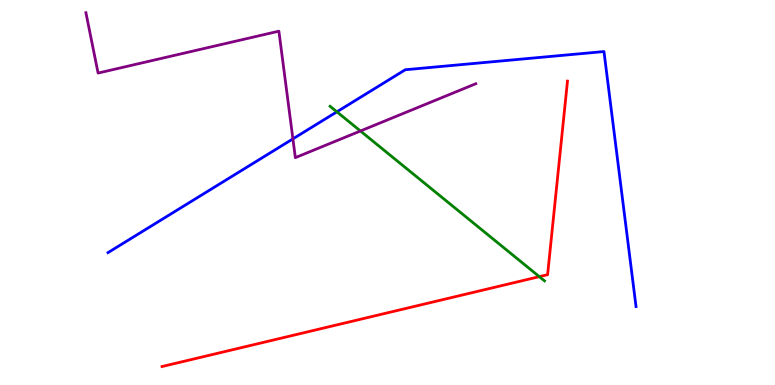[{'lines': ['blue', 'red'], 'intersections': []}, {'lines': ['green', 'red'], 'intersections': [{'x': 6.96, 'y': 2.81}]}, {'lines': ['purple', 'red'], 'intersections': []}, {'lines': ['blue', 'green'], 'intersections': [{'x': 4.35, 'y': 7.1}]}, {'lines': ['blue', 'purple'], 'intersections': [{'x': 3.78, 'y': 6.39}]}, {'lines': ['green', 'purple'], 'intersections': [{'x': 4.65, 'y': 6.6}]}]